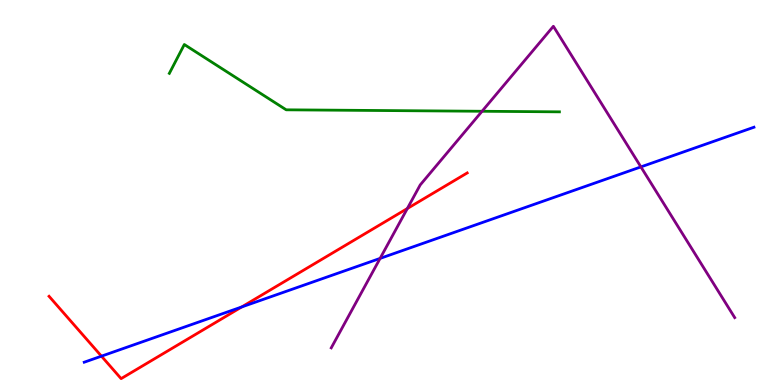[{'lines': ['blue', 'red'], 'intersections': [{'x': 1.31, 'y': 0.749}, {'x': 3.12, 'y': 2.03}]}, {'lines': ['green', 'red'], 'intersections': []}, {'lines': ['purple', 'red'], 'intersections': [{'x': 5.26, 'y': 4.58}]}, {'lines': ['blue', 'green'], 'intersections': []}, {'lines': ['blue', 'purple'], 'intersections': [{'x': 4.9, 'y': 3.29}, {'x': 8.27, 'y': 5.67}]}, {'lines': ['green', 'purple'], 'intersections': [{'x': 6.22, 'y': 7.11}]}]